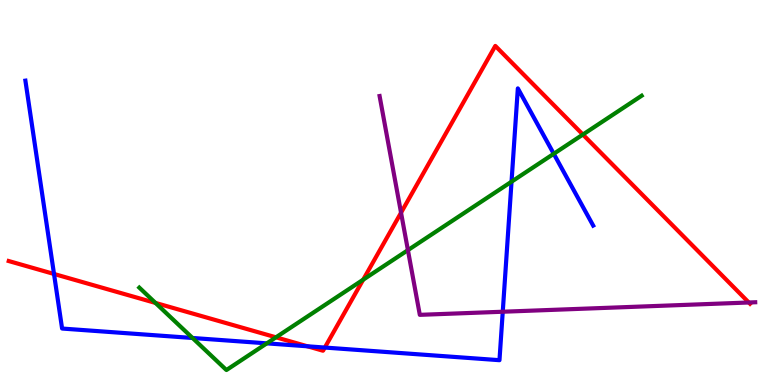[{'lines': ['blue', 'red'], 'intersections': [{'x': 0.697, 'y': 2.88}, {'x': 3.97, 'y': 1.01}, {'x': 4.19, 'y': 0.973}]}, {'lines': ['green', 'red'], 'intersections': [{'x': 2.01, 'y': 2.13}, {'x': 3.56, 'y': 1.24}, {'x': 4.69, 'y': 2.74}, {'x': 7.52, 'y': 6.51}]}, {'lines': ['purple', 'red'], 'intersections': [{'x': 5.17, 'y': 4.48}, {'x': 9.66, 'y': 2.14}]}, {'lines': ['blue', 'green'], 'intersections': [{'x': 2.48, 'y': 1.22}, {'x': 3.44, 'y': 1.08}, {'x': 6.6, 'y': 5.28}, {'x': 7.15, 'y': 6.01}]}, {'lines': ['blue', 'purple'], 'intersections': [{'x': 6.49, 'y': 1.9}]}, {'lines': ['green', 'purple'], 'intersections': [{'x': 5.26, 'y': 3.5}]}]